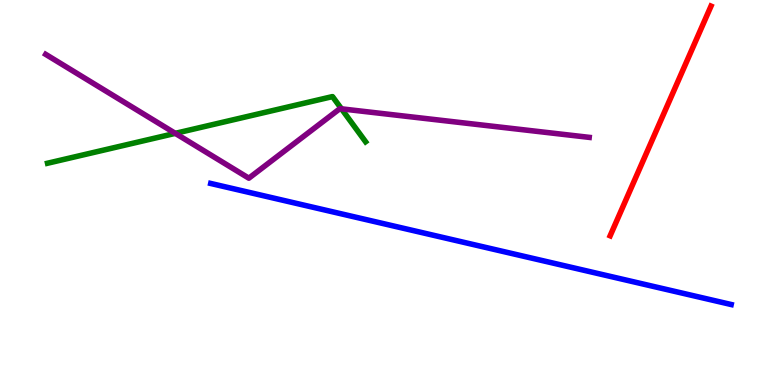[{'lines': ['blue', 'red'], 'intersections': []}, {'lines': ['green', 'red'], 'intersections': []}, {'lines': ['purple', 'red'], 'intersections': []}, {'lines': ['blue', 'green'], 'intersections': []}, {'lines': ['blue', 'purple'], 'intersections': []}, {'lines': ['green', 'purple'], 'intersections': [{'x': 2.26, 'y': 6.54}, {'x': 4.41, 'y': 7.17}]}]